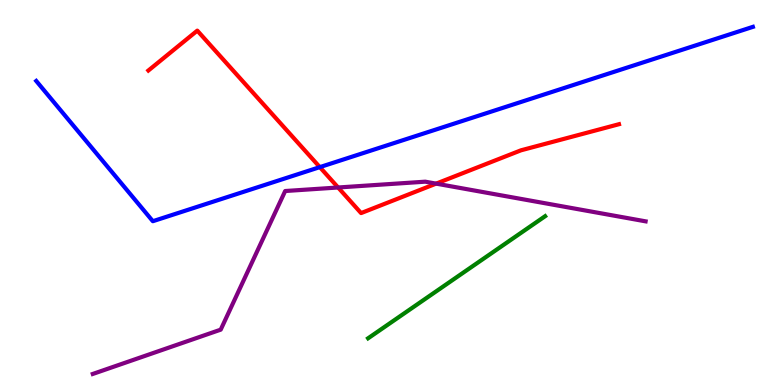[{'lines': ['blue', 'red'], 'intersections': [{'x': 4.13, 'y': 5.66}]}, {'lines': ['green', 'red'], 'intersections': []}, {'lines': ['purple', 'red'], 'intersections': [{'x': 4.36, 'y': 5.13}, {'x': 5.63, 'y': 5.23}]}, {'lines': ['blue', 'green'], 'intersections': []}, {'lines': ['blue', 'purple'], 'intersections': []}, {'lines': ['green', 'purple'], 'intersections': []}]